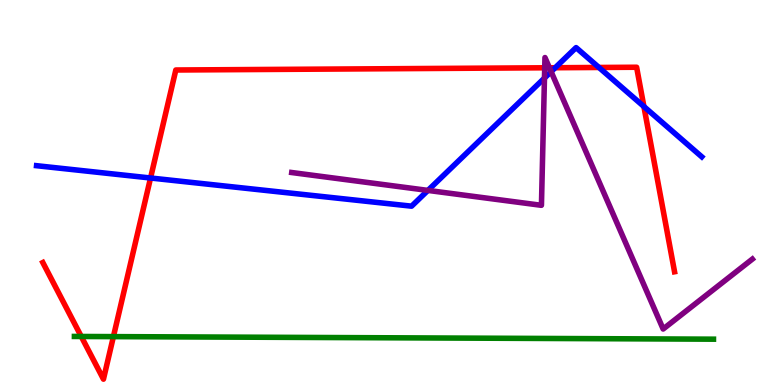[{'lines': ['blue', 'red'], 'intersections': [{'x': 1.94, 'y': 5.38}, {'x': 7.16, 'y': 8.24}, {'x': 7.73, 'y': 8.25}, {'x': 8.31, 'y': 7.23}]}, {'lines': ['green', 'red'], 'intersections': [{'x': 1.05, 'y': 1.26}, {'x': 1.46, 'y': 1.26}]}, {'lines': ['purple', 'red'], 'intersections': [{'x': 7.03, 'y': 8.24}, {'x': 7.09, 'y': 8.24}]}, {'lines': ['blue', 'green'], 'intersections': []}, {'lines': ['blue', 'purple'], 'intersections': [{'x': 5.52, 'y': 5.05}, {'x': 7.03, 'y': 7.97}, {'x': 7.11, 'y': 8.14}]}, {'lines': ['green', 'purple'], 'intersections': []}]